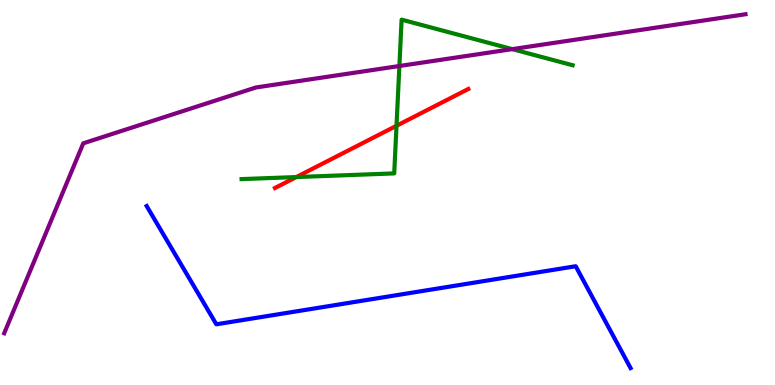[{'lines': ['blue', 'red'], 'intersections': []}, {'lines': ['green', 'red'], 'intersections': [{'x': 3.82, 'y': 5.4}, {'x': 5.12, 'y': 6.73}]}, {'lines': ['purple', 'red'], 'intersections': []}, {'lines': ['blue', 'green'], 'intersections': []}, {'lines': ['blue', 'purple'], 'intersections': []}, {'lines': ['green', 'purple'], 'intersections': [{'x': 5.15, 'y': 8.29}, {'x': 6.61, 'y': 8.72}]}]